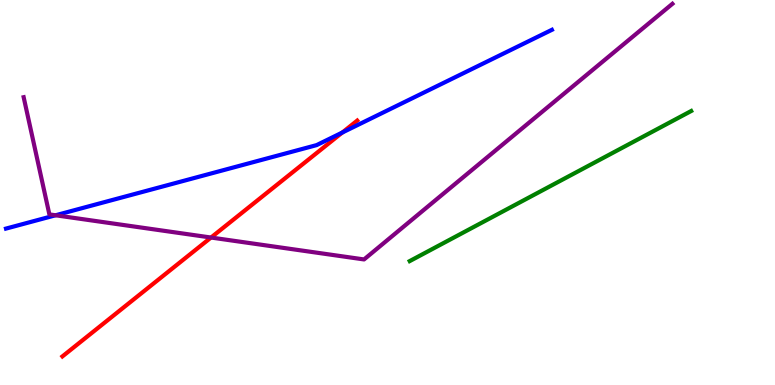[{'lines': ['blue', 'red'], 'intersections': [{'x': 4.42, 'y': 6.56}]}, {'lines': ['green', 'red'], 'intersections': []}, {'lines': ['purple', 'red'], 'intersections': [{'x': 2.72, 'y': 3.83}]}, {'lines': ['blue', 'green'], 'intersections': []}, {'lines': ['blue', 'purple'], 'intersections': [{'x': 0.717, 'y': 4.41}]}, {'lines': ['green', 'purple'], 'intersections': []}]